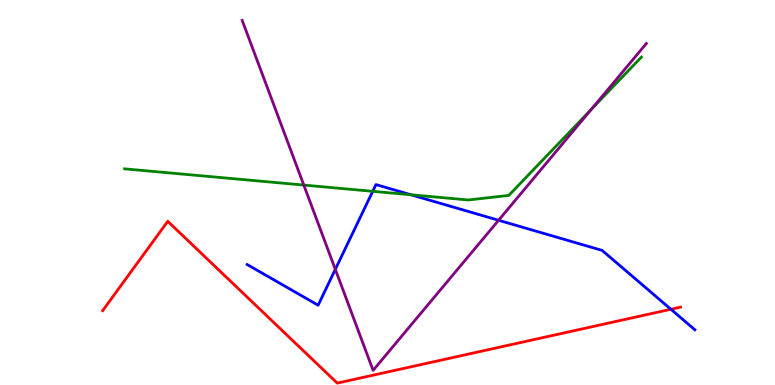[{'lines': ['blue', 'red'], 'intersections': [{'x': 8.66, 'y': 1.97}]}, {'lines': ['green', 'red'], 'intersections': []}, {'lines': ['purple', 'red'], 'intersections': []}, {'lines': ['blue', 'green'], 'intersections': [{'x': 4.81, 'y': 5.03}, {'x': 5.3, 'y': 4.94}]}, {'lines': ['blue', 'purple'], 'intersections': [{'x': 4.33, 'y': 3.0}, {'x': 6.43, 'y': 4.28}]}, {'lines': ['green', 'purple'], 'intersections': [{'x': 3.92, 'y': 5.19}, {'x': 7.63, 'y': 7.16}]}]